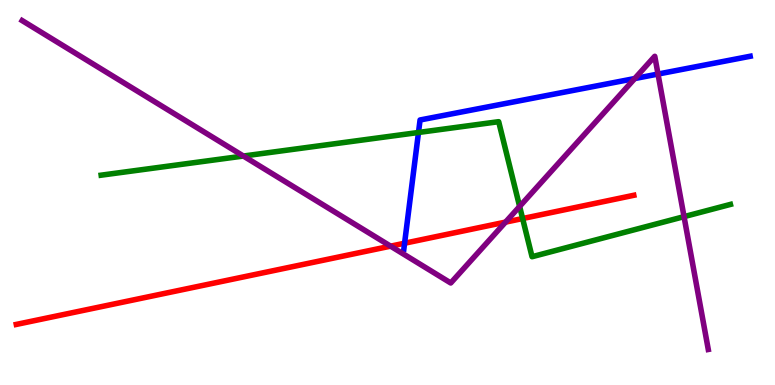[{'lines': ['blue', 'red'], 'intersections': [{'x': 5.22, 'y': 3.68}]}, {'lines': ['green', 'red'], 'intersections': [{'x': 6.74, 'y': 4.32}]}, {'lines': ['purple', 'red'], 'intersections': [{'x': 5.04, 'y': 3.61}, {'x': 6.52, 'y': 4.23}]}, {'lines': ['blue', 'green'], 'intersections': [{'x': 5.4, 'y': 6.56}]}, {'lines': ['blue', 'purple'], 'intersections': [{'x': 8.19, 'y': 7.96}, {'x': 8.49, 'y': 8.08}]}, {'lines': ['green', 'purple'], 'intersections': [{'x': 3.14, 'y': 5.95}, {'x': 6.7, 'y': 4.64}, {'x': 8.83, 'y': 4.37}]}]